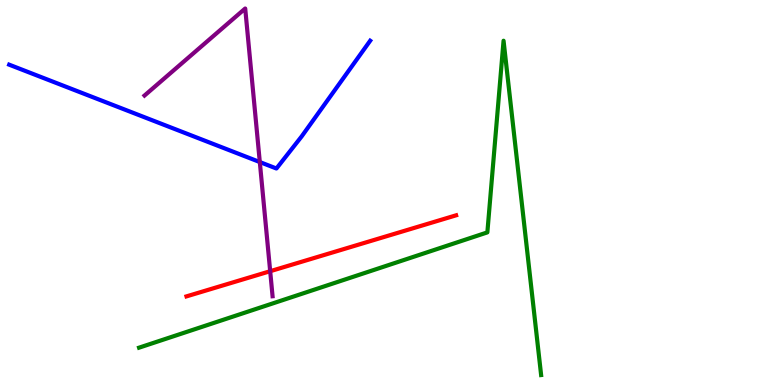[{'lines': ['blue', 'red'], 'intersections': []}, {'lines': ['green', 'red'], 'intersections': []}, {'lines': ['purple', 'red'], 'intersections': [{'x': 3.49, 'y': 2.96}]}, {'lines': ['blue', 'green'], 'intersections': []}, {'lines': ['blue', 'purple'], 'intersections': [{'x': 3.35, 'y': 5.79}]}, {'lines': ['green', 'purple'], 'intersections': []}]